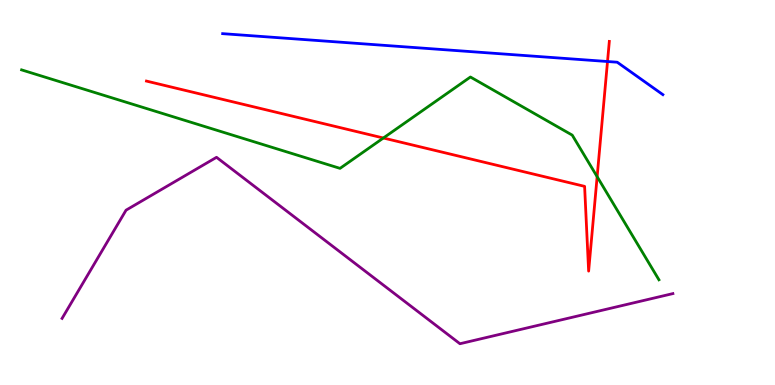[{'lines': ['blue', 'red'], 'intersections': [{'x': 7.84, 'y': 8.4}]}, {'lines': ['green', 'red'], 'intersections': [{'x': 4.95, 'y': 6.42}, {'x': 7.71, 'y': 5.41}]}, {'lines': ['purple', 'red'], 'intersections': []}, {'lines': ['blue', 'green'], 'intersections': []}, {'lines': ['blue', 'purple'], 'intersections': []}, {'lines': ['green', 'purple'], 'intersections': []}]